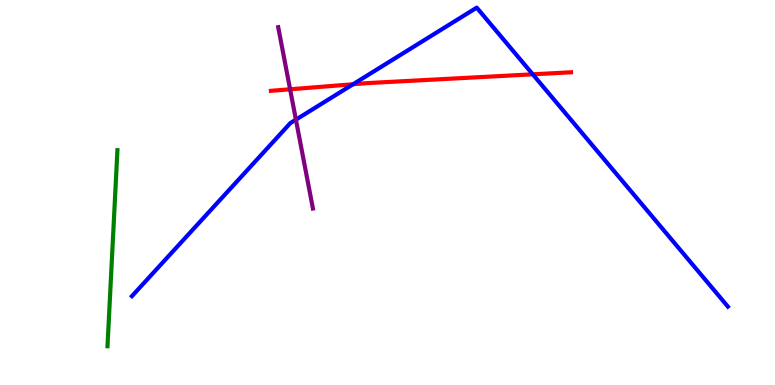[{'lines': ['blue', 'red'], 'intersections': [{'x': 4.56, 'y': 7.81}, {'x': 6.87, 'y': 8.07}]}, {'lines': ['green', 'red'], 'intersections': []}, {'lines': ['purple', 'red'], 'intersections': [{'x': 3.74, 'y': 7.68}]}, {'lines': ['blue', 'green'], 'intersections': []}, {'lines': ['blue', 'purple'], 'intersections': [{'x': 3.82, 'y': 6.89}]}, {'lines': ['green', 'purple'], 'intersections': []}]